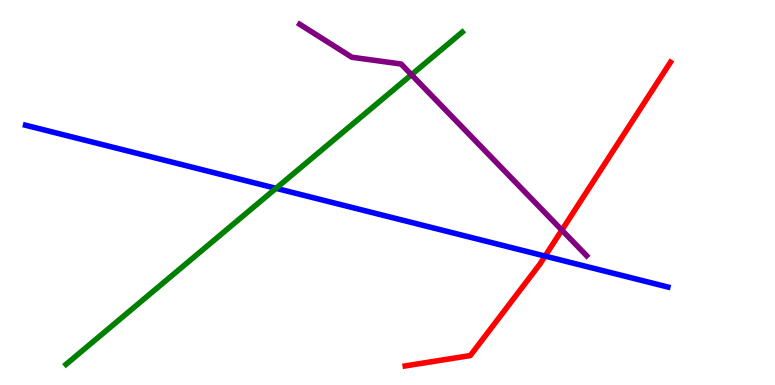[{'lines': ['blue', 'red'], 'intersections': [{'x': 7.03, 'y': 3.35}]}, {'lines': ['green', 'red'], 'intersections': []}, {'lines': ['purple', 'red'], 'intersections': [{'x': 7.25, 'y': 4.02}]}, {'lines': ['blue', 'green'], 'intersections': [{'x': 3.56, 'y': 5.11}]}, {'lines': ['blue', 'purple'], 'intersections': []}, {'lines': ['green', 'purple'], 'intersections': [{'x': 5.31, 'y': 8.06}]}]